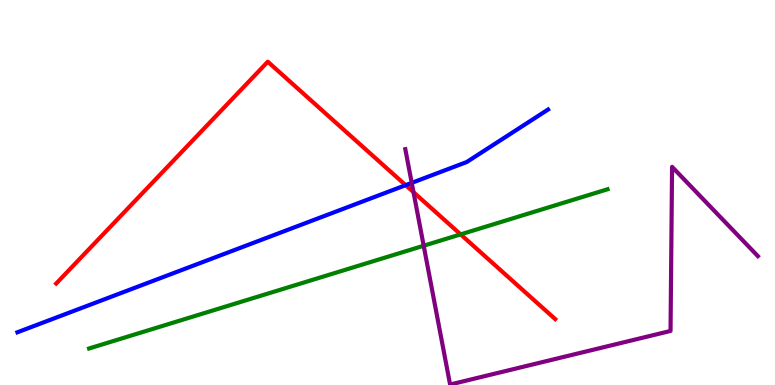[{'lines': ['blue', 'red'], 'intersections': [{'x': 5.23, 'y': 5.19}]}, {'lines': ['green', 'red'], 'intersections': [{'x': 5.94, 'y': 3.91}]}, {'lines': ['purple', 'red'], 'intersections': [{'x': 5.34, 'y': 5.01}]}, {'lines': ['blue', 'green'], 'intersections': []}, {'lines': ['blue', 'purple'], 'intersections': [{'x': 5.31, 'y': 5.25}]}, {'lines': ['green', 'purple'], 'intersections': [{'x': 5.47, 'y': 3.62}]}]